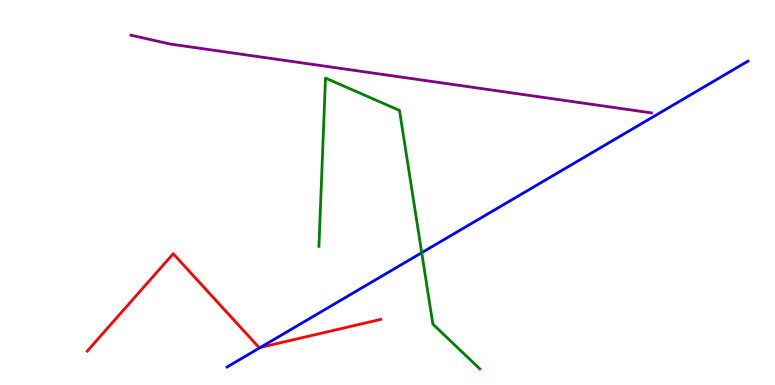[{'lines': ['blue', 'red'], 'intersections': [{'x': 3.36, 'y': 0.976}]}, {'lines': ['green', 'red'], 'intersections': []}, {'lines': ['purple', 'red'], 'intersections': []}, {'lines': ['blue', 'green'], 'intersections': [{'x': 5.44, 'y': 3.44}]}, {'lines': ['blue', 'purple'], 'intersections': []}, {'lines': ['green', 'purple'], 'intersections': []}]